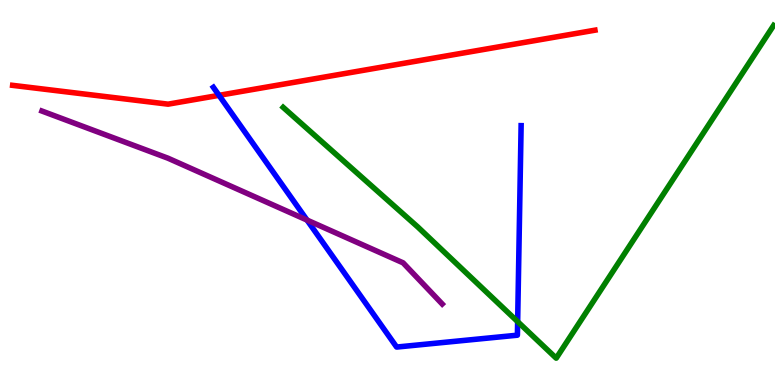[{'lines': ['blue', 'red'], 'intersections': [{'x': 2.83, 'y': 7.52}]}, {'lines': ['green', 'red'], 'intersections': []}, {'lines': ['purple', 'red'], 'intersections': []}, {'lines': ['blue', 'green'], 'intersections': [{'x': 6.68, 'y': 1.65}]}, {'lines': ['blue', 'purple'], 'intersections': [{'x': 3.96, 'y': 4.28}]}, {'lines': ['green', 'purple'], 'intersections': []}]